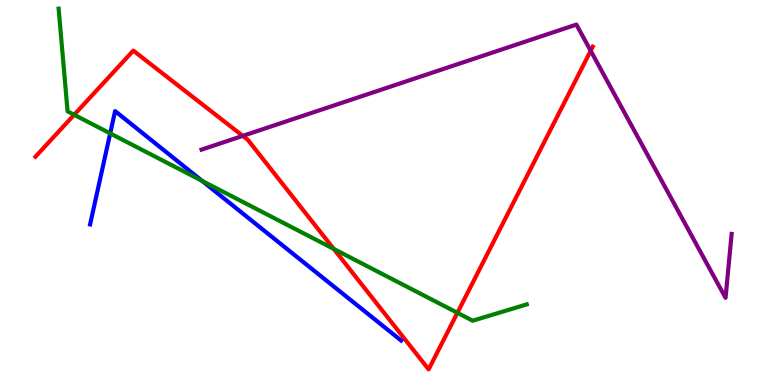[{'lines': ['blue', 'red'], 'intersections': []}, {'lines': ['green', 'red'], 'intersections': [{'x': 0.957, 'y': 7.02}, {'x': 4.31, 'y': 3.53}, {'x': 5.9, 'y': 1.87}]}, {'lines': ['purple', 'red'], 'intersections': [{'x': 3.13, 'y': 6.47}, {'x': 7.62, 'y': 8.68}]}, {'lines': ['blue', 'green'], 'intersections': [{'x': 1.42, 'y': 6.54}, {'x': 2.61, 'y': 5.3}]}, {'lines': ['blue', 'purple'], 'intersections': []}, {'lines': ['green', 'purple'], 'intersections': []}]